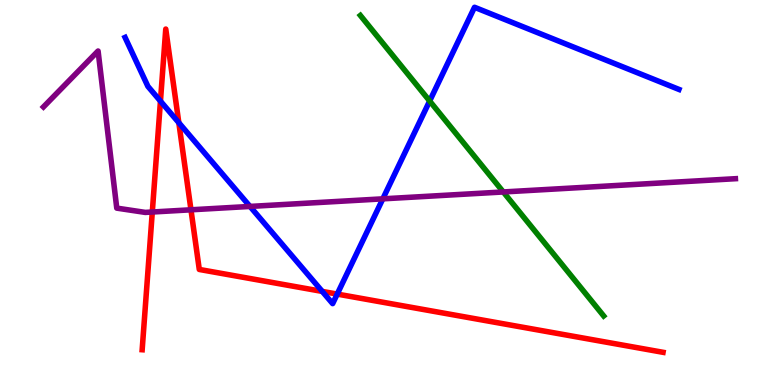[{'lines': ['blue', 'red'], 'intersections': [{'x': 2.07, 'y': 7.37}, {'x': 2.31, 'y': 6.81}, {'x': 4.16, 'y': 2.43}, {'x': 4.35, 'y': 2.36}]}, {'lines': ['green', 'red'], 'intersections': []}, {'lines': ['purple', 'red'], 'intersections': [{'x': 1.97, 'y': 4.49}, {'x': 2.46, 'y': 4.55}]}, {'lines': ['blue', 'green'], 'intersections': [{'x': 5.54, 'y': 7.38}]}, {'lines': ['blue', 'purple'], 'intersections': [{'x': 3.23, 'y': 4.64}, {'x': 4.94, 'y': 4.84}]}, {'lines': ['green', 'purple'], 'intersections': [{'x': 6.49, 'y': 5.01}]}]